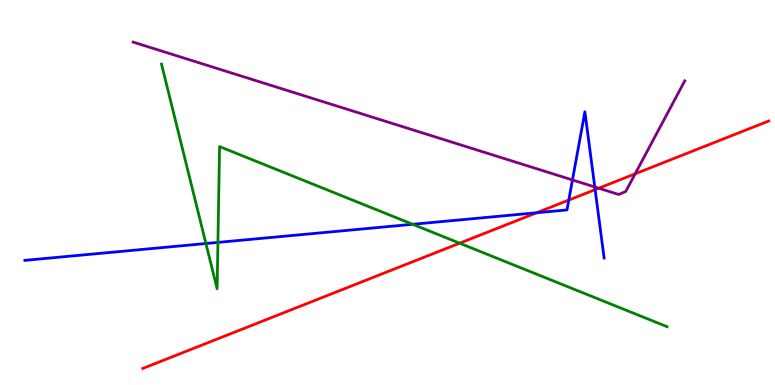[{'lines': ['blue', 'red'], 'intersections': [{'x': 6.92, 'y': 4.47}, {'x': 7.34, 'y': 4.8}, {'x': 7.68, 'y': 5.07}]}, {'lines': ['green', 'red'], 'intersections': [{'x': 5.93, 'y': 3.68}]}, {'lines': ['purple', 'red'], 'intersections': [{'x': 7.73, 'y': 5.11}, {'x': 8.2, 'y': 5.49}]}, {'lines': ['blue', 'green'], 'intersections': [{'x': 2.66, 'y': 3.67}, {'x': 2.81, 'y': 3.7}, {'x': 5.32, 'y': 4.17}]}, {'lines': ['blue', 'purple'], 'intersections': [{'x': 7.39, 'y': 5.33}, {'x': 7.67, 'y': 5.14}]}, {'lines': ['green', 'purple'], 'intersections': []}]